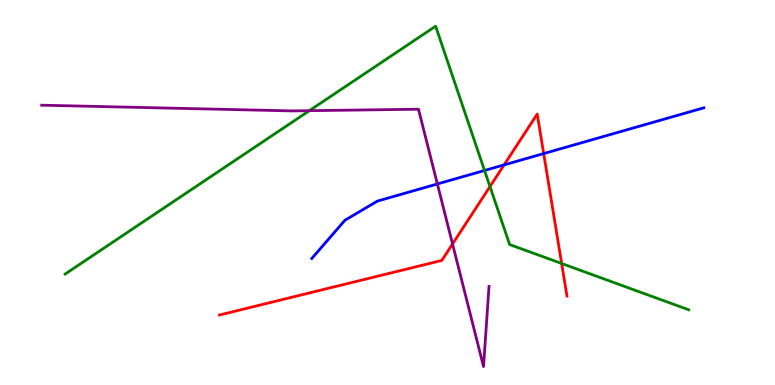[{'lines': ['blue', 'red'], 'intersections': [{'x': 6.5, 'y': 5.72}, {'x': 7.02, 'y': 6.01}]}, {'lines': ['green', 'red'], 'intersections': [{'x': 6.32, 'y': 5.15}, {'x': 7.25, 'y': 3.16}]}, {'lines': ['purple', 'red'], 'intersections': [{'x': 5.84, 'y': 3.66}]}, {'lines': ['blue', 'green'], 'intersections': [{'x': 6.25, 'y': 5.57}]}, {'lines': ['blue', 'purple'], 'intersections': [{'x': 5.64, 'y': 5.22}]}, {'lines': ['green', 'purple'], 'intersections': [{'x': 3.99, 'y': 7.13}]}]